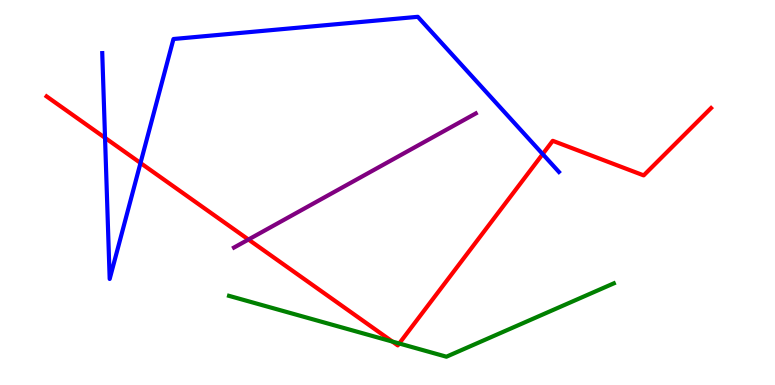[{'lines': ['blue', 'red'], 'intersections': [{'x': 1.36, 'y': 6.42}, {'x': 1.81, 'y': 5.77}, {'x': 7.0, 'y': 6.0}]}, {'lines': ['green', 'red'], 'intersections': [{'x': 5.06, 'y': 1.13}, {'x': 5.15, 'y': 1.08}]}, {'lines': ['purple', 'red'], 'intersections': [{'x': 3.21, 'y': 3.78}]}, {'lines': ['blue', 'green'], 'intersections': []}, {'lines': ['blue', 'purple'], 'intersections': []}, {'lines': ['green', 'purple'], 'intersections': []}]